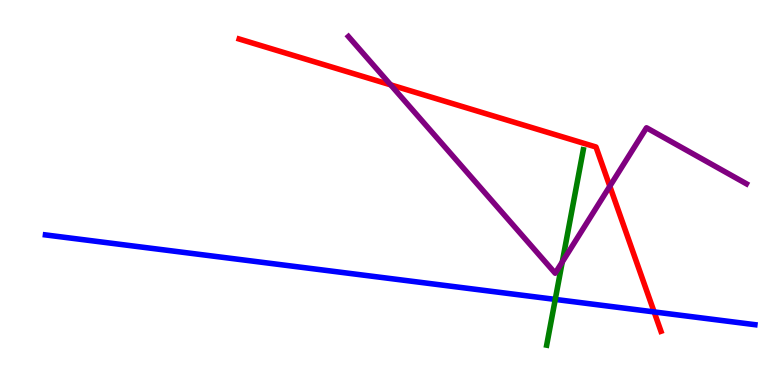[{'lines': ['blue', 'red'], 'intersections': [{'x': 8.44, 'y': 1.9}]}, {'lines': ['green', 'red'], 'intersections': []}, {'lines': ['purple', 'red'], 'intersections': [{'x': 5.04, 'y': 7.8}, {'x': 7.87, 'y': 5.16}]}, {'lines': ['blue', 'green'], 'intersections': [{'x': 7.16, 'y': 2.22}]}, {'lines': ['blue', 'purple'], 'intersections': []}, {'lines': ['green', 'purple'], 'intersections': [{'x': 7.26, 'y': 3.2}]}]